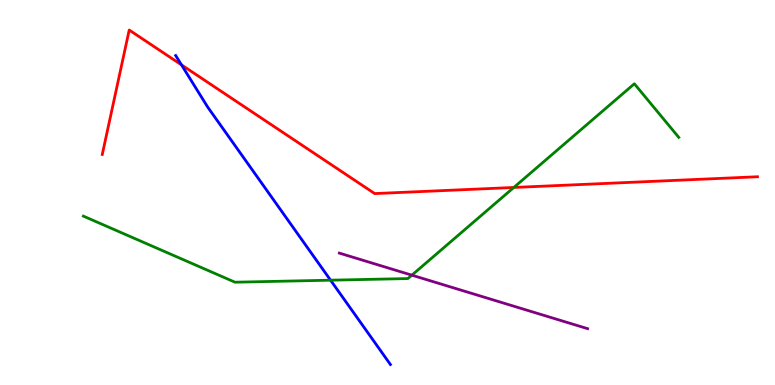[{'lines': ['blue', 'red'], 'intersections': [{'x': 2.34, 'y': 8.32}]}, {'lines': ['green', 'red'], 'intersections': [{'x': 6.63, 'y': 5.13}]}, {'lines': ['purple', 'red'], 'intersections': []}, {'lines': ['blue', 'green'], 'intersections': [{'x': 4.27, 'y': 2.72}]}, {'lines': ['blue', 'purple'], 'intersections': []}, {'lines': ['green', 'purple'], 'intersections': [{'x': 5.31, 'y': 2.85}]}]